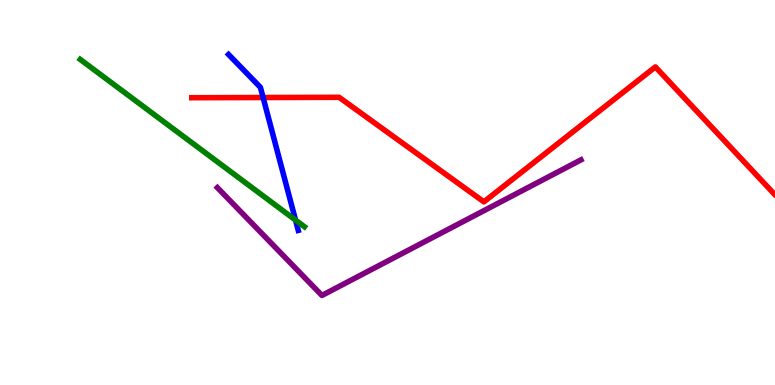[{'lines': ['blue', 'red'], 'intersections': [{'x': 3.39, 'y': 7.47}]}, {'lines': ['green', 'red'], 'intersections': []}, {'lines': ['purple', 'red'], 'intersections': []}, {'lines': ['blue', 'green'], 'intersections': [{'x': 3.81, 'y': 4.28}]}, {'lines': ['blue', 'purple'], 'intersections': []}, {'lines': ['green', 'purple'], 'intersections': []}]